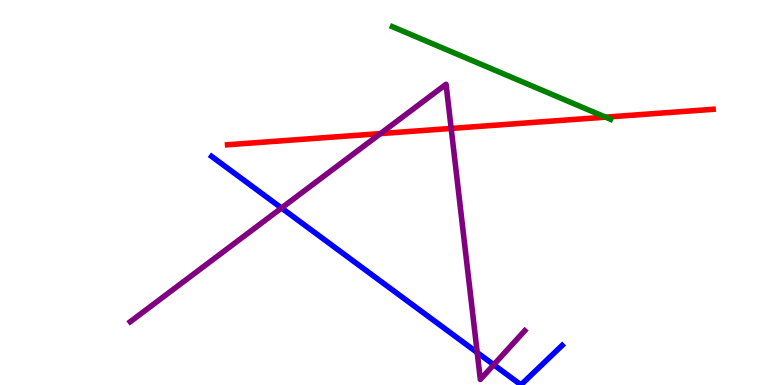[{'lines': ['blue', 'red'], 'intersections': []}, {'lines': ['green', 'red'], 'intersections': [{'x': 7.81, 'y': 6.96}]}, {'lines': ['purple', 'red'], 'intersections': [{'x': 4.91, 'y': 6.53}, {'x': 5.82, 'y': 6.66}]}, {'lines': ['blue', 'green'], 'intersections': []}, {'lines': ['blue', 'purple'], 'intersections': [{'x': 3.63, 'y': 4.6}, {'x': 6.16, 'y': 0.843}, {'x': 6.37, 'y': 0.526}]}, {'lines': ['green', 'purple'], 'intersections': []}]